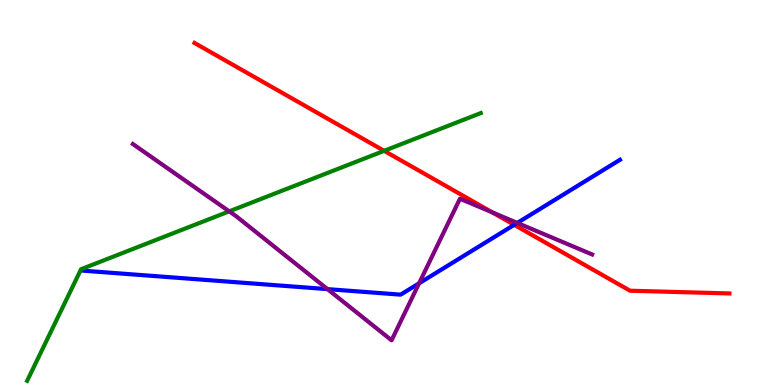[{'lines': ['blue', 'red'], 'intersections': [{'x': 6.63, 'y': 4.16}]}, {'lines': ['green', 'red'], 'intersections': [{'x': 4.96, 'y': 6.08}]}, {'lines': ['purple', 'red'], 'intersections': [{'x': 6.35, 'y': 4.48}]}, {'lines': ['blue', 'green'], 'intersections': []}, {'lines': ['blue', 'purple'], 'intersections': [{'x': 4.23, 'y': 2.49}, {'x': 5.41, 'y': 2.64}, {'x': 6.67, 'y': 4.21}]}, {'lines': ['green', 'purple'], 'intersections': [{'x': 2.96, 'y': 4.51}]}]